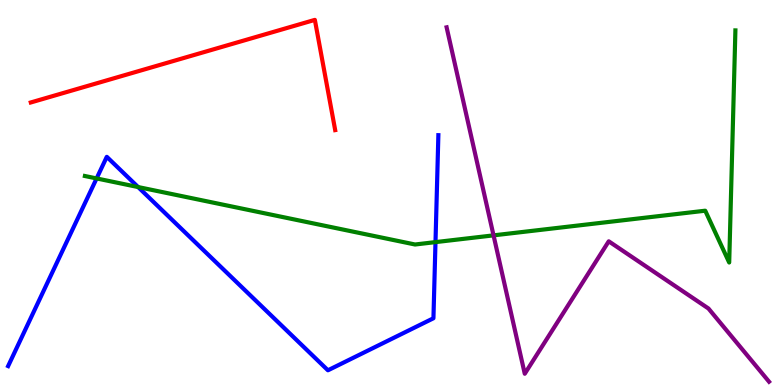[{'lines': ['blue', 'red'], 'intersections': []}, {'lines': ['green', 'red'], 'intersections': []}, {'lines': ['purple', 'red'], 'intersections': []}, {'lines': ['blue', 'green'], 'intersections': [{'x': 1.25, 'y': 5.37}, {'x': 1.78, 'y': 5.14}, {'x': 5.62, 'y': 3.71}]}, {'lines': ['blue', 'purple'], 'intersections': []}, {'lines': ['green', 'purple'], 'intersections': [{'x': 6.37, 'y': 3.89}]}]